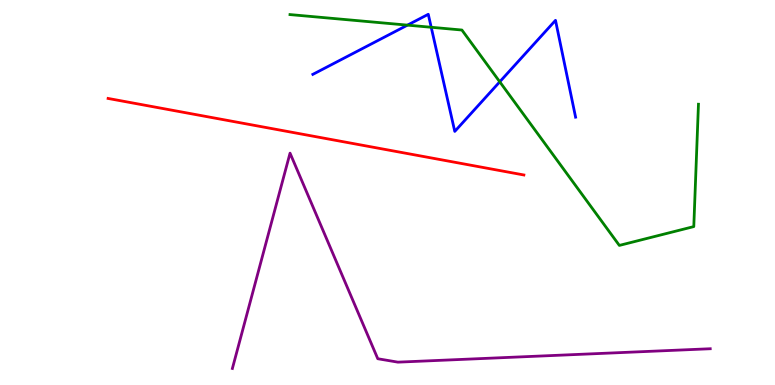[{'lines': ['blue', 'red'], 'intersections': []}, {'lines': ['green', 'red'], 'intersections': []}, {'lines': ['purple', 'red'], 'intersections': []}, {'lines': ['blue', 'green'], 'intersections': [{'x': 5.26, 'y': 9.35}, {'x': 5.56, 'y': 9.29}, {'x': 6.45, 'y': 7.88}]}, {'lines': ['blue', 'purple'], 'intersections': []}, {'lines': ['green', 'purple'], 'intersections': []}]